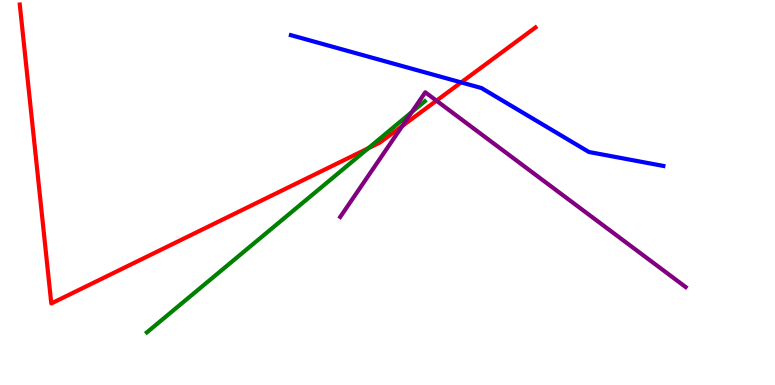[{'lines': ['blue', 'red'], 'intersections': [{'x': 5.95, 'y': 7.86}]}, {'lines': ['green', 'red'], 'intersections': [{'x': 4.75, 'y': 6.15}]}, {'lines': ['purple', 'red'], 'intersections': [{'x': 5.19, 'y': 6.73}, {'x': 5.63, 'y': 7.39}]}, {'lines': ['blue', 'green'], 'intersections': []}, {'lines': ['blue', 'purple'], 'intersections': []}, {'lines': ['green', 'purple'], 'intersections': [{'x': 5.31, 'y': 7.09}]}]